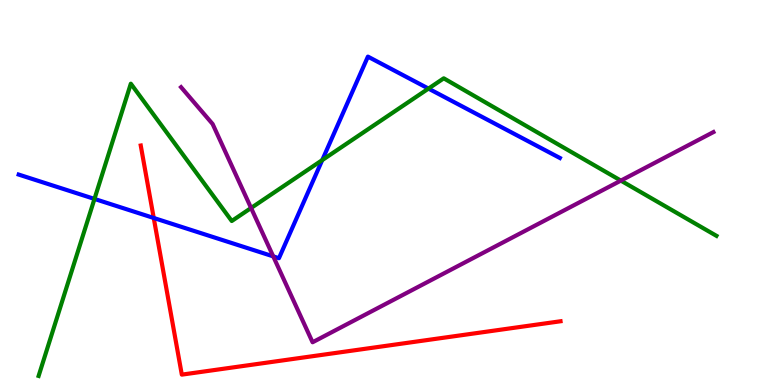[{'lines': ['blue', 'red'], 'intersections': [{'x': 1.98, 'y': 4.34}]}, {'lines': ['green', 'red'], 'intersections': []}, {'lines': ['purple', 'red'], 'intersections': []}, {'lines': ['blue', 'green'], 'intersections': [{'x': 1.22, 'y': 4.83}, {'x': 4.16, 'y': 5.84}, {'x': 5.53, 'y': 7.7}]}, {'lines': ['blue', 'purple'], 'intersections': [{'x': 3.53, 'y': 3.34}]}, {'lines': ['green', 'purple'], 'intersections': [{'x': 3.24, 'y': 4.6}, {'x': 8.01, 'y': 5.31}]}]